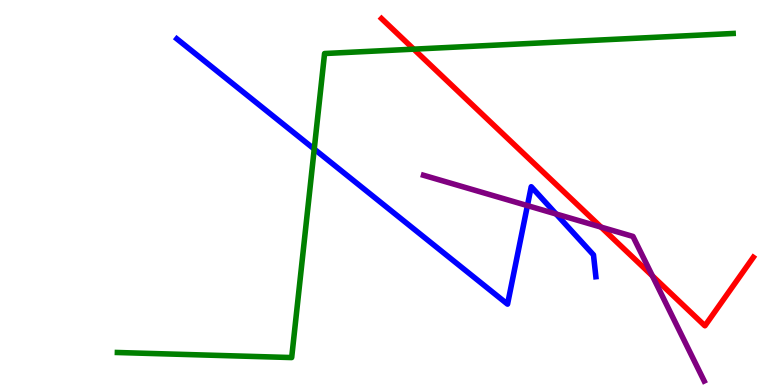[{'lines': ['blue', 'red'], 'intersections': []}, {'lines': ['green', 'red'], 'intersections': [{'x': 5.34, 'y': 8.72}]}, {'lines': ['purple', 'red'], 'intersections': [{'x': 7.76, 'y': 4.1}, {'x': 8.42, 'y': 2.83}]}, {'lines': ['blue', 'green'], 'intersections': [{'x': 4.05, 'y': 6.13}]}, {'lines': ['blue', 'purple'], 'intersections': [{'x': 6.81, 'y': 4.66}, {'x': 7.18, 'y': 4.44}]}, {'lines': ['green', 'purple'], 'intersections': []}]